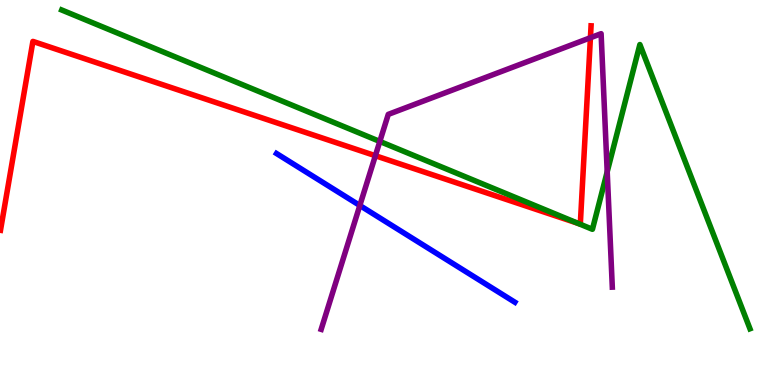[{'lines': ['blue', 'red'], 'intersections': []}, {'lines': ['green', 'red'], 'intersections': [{'x': 7.46, 'y': 4.2}]}, {'lines': ['purple', 'red'], 'intersections': [{'x': 4.84, 'y': 5.96}, {'x': 7.62, 'y': 9.02}]}, {'lines': ['blue', 'green'], 'intersections': []}, {'lines': ['blue', 'purple'], 'intersections': [{'x': 4.64, 'y': 4.66}]}, {'lines': ['green', 'purple'], 'intersections': [{'x': 4.9, 'y': 6.33}, {'x': 7.83, 'y': 5.54}]}]